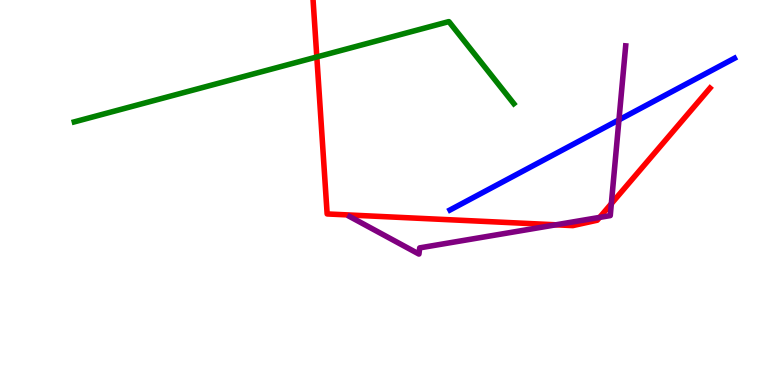[{'lines': ['blue', 'red'], 'intersections': []}, {'lines': ['green', 'red'], 'intersections': [{'x': 4.09, 'y': 8.52}]}, {'lines': ['purple', 'red'], 'intersections': [{'x': 7.17, 'y': 4.16}, {'x': 7.74, 'y': 4.35}, {'x': 7.89, 'y': 4.71}]}, {'lines': ['blue', 'green'], 'intersections': []}, {'lines': ['blue', 'purple'], 'intersections': [{'x': 7.99, 'y': 6.89}]}, {'lines': ['green', 'purple'], 'intersections': []}]